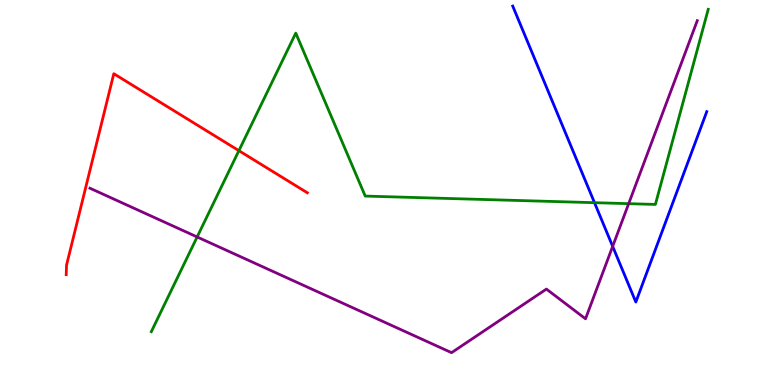[{'lines': ['blue', 'red'], 'intersections': []}, {'lines': ['green', 'red'], 'intersections': [{'x': 3.08, 'y': 6.09}]}, {'lines': ['purple', 'red'], 'intersections': []}, {'lines': ['blue', 'green'], 'intersections': [{'x': 7.67, 'y': 4.74}]}, {'lines': ['blue', 'purple'], 'intersections': [{'x': 7.91, 'y': 3.6}]}, {'lines': ['green', 'purple'], 'intersections': [{'x': 2.54, 'y': 3.85}, {'x': 8.11, 'y': 4.71}]}]